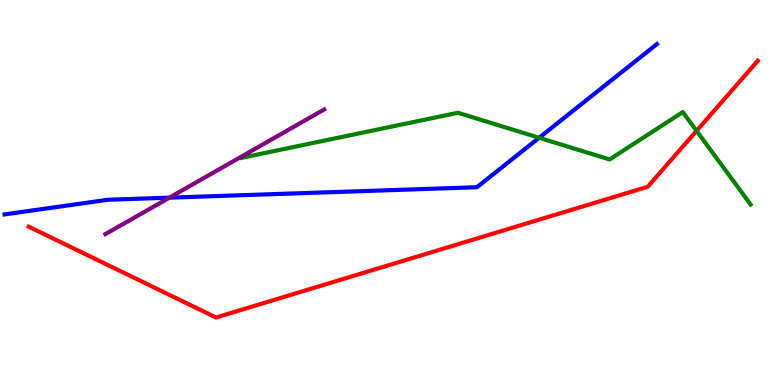[{'lines': ['blue', 'red'], 'intersections': []}, {'lines': ['green', 'red'], 'intersections': [{'x': 8.99, 'y': 6.6}]}, {'lines': ['purple', 'red'], 'intersections': []}, {'lines': ['blue', 'green'], 'intersections': [{'x': 6.96, 'y': 6.42}]}, {'lines': ['blue', 'purple'], 'intersections': [{'x': 2.19, 'y': 4.87}]}, {'lines': ['green', 'purple'], 'intersections': []}]